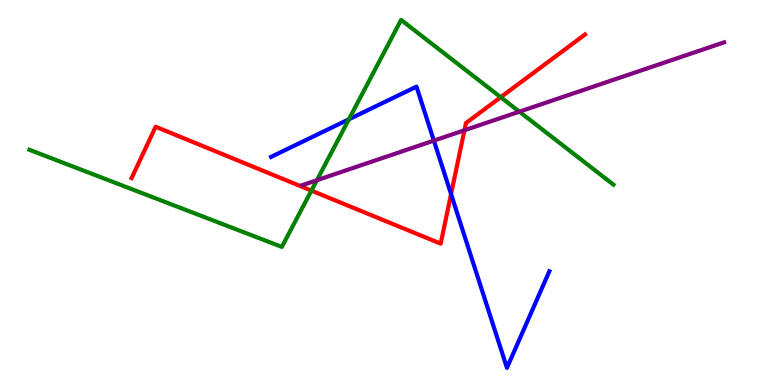[{'lines': ['blue', 'red'], 'intersections': [{'x': 5.82, 'y': 4.96}]}, {'lines': ['green', 'red'], 'intersections': [{'x': 4.02, 'y': 5.05}, {'x': 6.46, 'y': 7.48}]}, {'lines': ['purple', 'red'], 'intersections': [{'x': 5.99, 'y': 6.62}]}, {'lines': ['blue', 'green'], 'intersections': [{'x': 4.5, 'y': 6.9}]}, {'lines': ['blue', 'purple'], 'intersections': [{'x': 5.6, 'y': 6.35}]}, {'lines': ['green', 'purple'], 'intersections': [{'x': 4.09, 'y': 5.32}, {'x': 6.7, 'y': 7.1}]}]